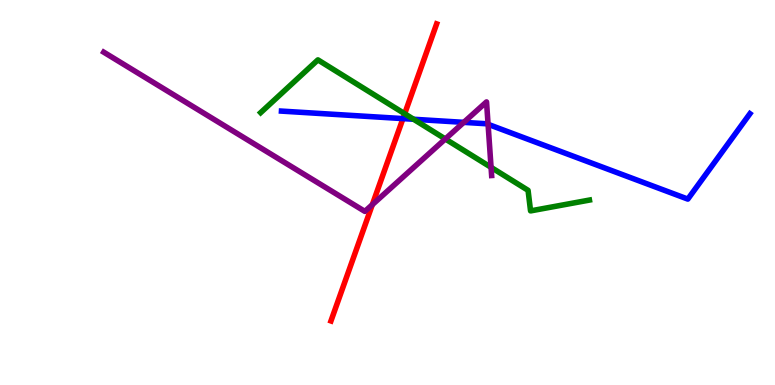[{'lines': ['blue', 'red'], 'intersections': [{'x': 5.2, 'y': 6.92}]}, {'lines': ['green', 'red'], 'intersections': [{'x': 5.22, 'y': 7.05}]}, {'lines': ['purple', 'red'], 'intersections': [{'x': 4.8, 'y': 4.68}]}, {'lines': ['blue', 'green'], 'intersections': [{'x': 5.34, 'y': 6.9}]}, {'lines': ['blue', 'purple'], 'intersections': [{'x': 5.98, 'y': 6.82}, {'x': 6.3, 'y': 6.77}]}, {'lines': ['green', 'purple'], 'intersections': [{'x': 5.75, 'y': 6.39}, {'x': 6.34, 'y': 5.65}]}]